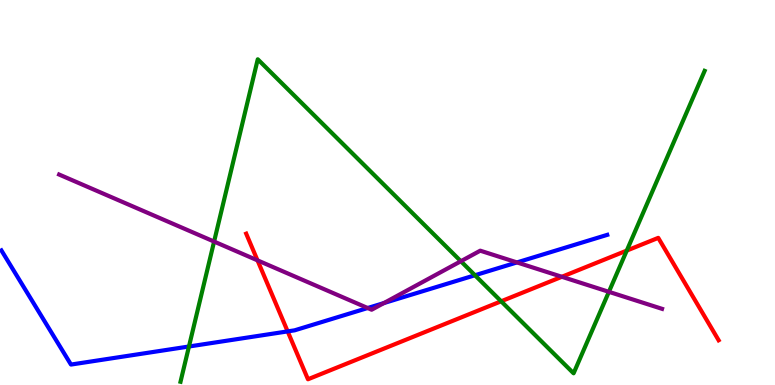[{'lines': ['blue', 'red'], 'intersections': [{'x': 3.71, 'y': 1.39}]}, {'lines': ['green', 'red'], 'intersections': [{'x': 6.47, 'y': 2.17}, {'x': 8.09, 'y': 3.49}]}, {'lines': ['purple', 'red'], 'intersections': [{'x': 3.32, 'y': 3.24}, {'x': 7.25, 'y': 2.81}]}, {'lines': ['blue', 'green'], 'intersections': [{'x': 2.44, 'y': 1.0}, {'x': 6.13, 'y': 2.85}]}, {'lines': ['blue', 'purple'], 'intersections': [{'x': 4.74, 'y': 2.0}, {'x': 4.95, 'y': 2.13}, {'x': 6.67, 'y': 3.18}]}, {'lines': ['green', 'purple'], 'intersections': [{'x': 2.76, 'y': 3.73}, {'x': 5.95, 'y': 3.21}, {'x': 7.86, 'y': 2.42}]}]